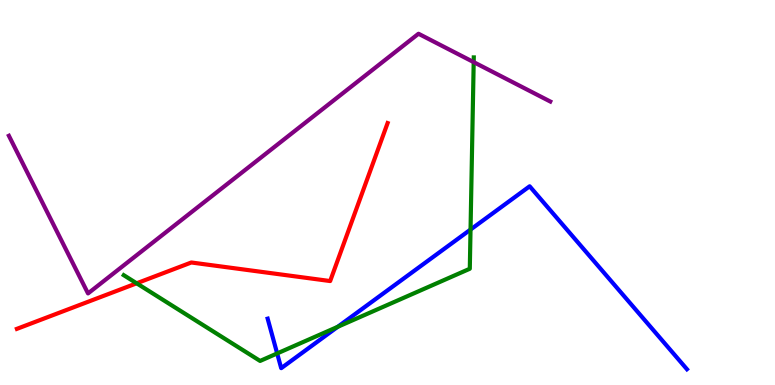[{'lines': ['blue', 'red'], 'intersections': []}, {'lines': ['green', 'red'], 'intersections': [{'x': 1.76, 'y': 2.64}]}, {'lines': ['purple', 'red'], 'intersections': []}, {'lines': ['blue', 'green'], 'intersections': [{'x': 3.58, 'y': 0.82}, {'x': 4.36, 'y': 1.51}, {'x': 6.07, 'y': 4.04}]}, {'lines': ['blue', 'purple'], 'intersections': []}, {'lines': ['green', 'purple'], 'intersections': [{'x': 6.11, 'y': 8.39}]}]